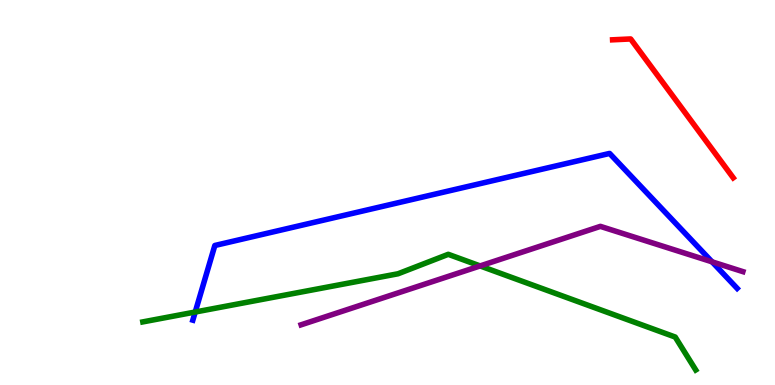[{'lines': ['blue', 'red'], 'intersections': []}, {'lines': ['green', 'red'], 'intersections': []}, {'lines': ['purple', 'red'], 'intersections': []}, {'lines': ['blue', 'green'], 'intersections': [{'x': 2.52, 'y': 1.9}]}, {'lines': ['blue', 'purple'], 'intersections': [{'x': 9.19, 'y': 3.2}]}, {'lines': ['green', 'purple'], 'intersections': [{'x': 6.2, 'y': 3.09}]}]